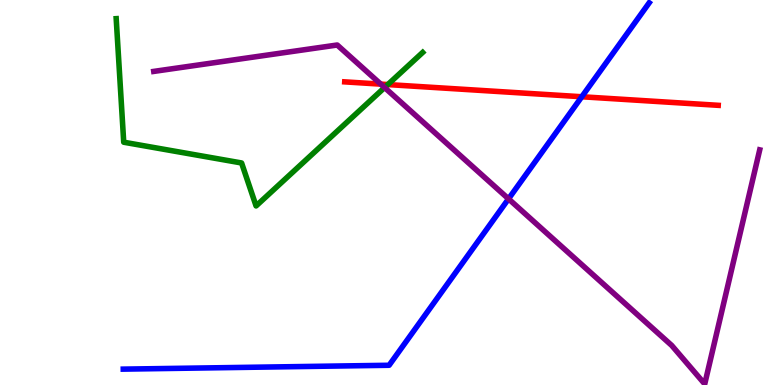[{'lines': ['blue', 'red'], 'intersections': [{'x': 7.51, 'y': 7.49}]}, {'lines': ['green', 'red'], 'intersections': [{'x': 5.0, 'y': 7.8}]}, {'lines': ['purple', 'red'], 'intersections': [{'x': 4.91, 'y': 7.81}]}, {'lines': ['blue', 'green'], 'intersections': []}, {'lines': ['blue', 'purple'], 'intersections': [{'x': 6.56, 'y': 4.83}]}, {'lines': ['green', 'purple'], 'intersections': [{'x': 4.96, 'y': 7.73}]}]